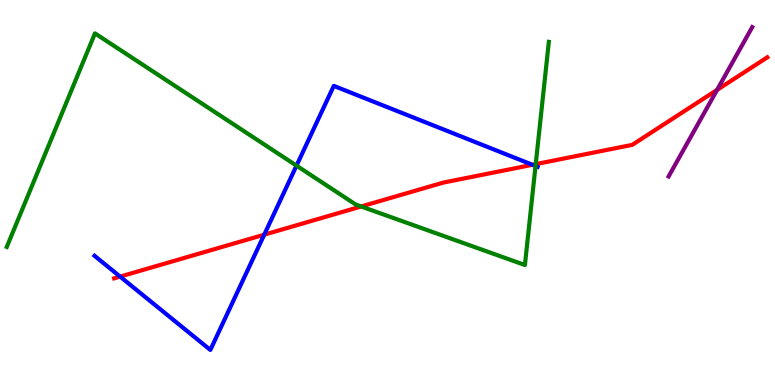[{'lines': ['blue', 'red'], 'intersections': [{'x': 1.55, 'y': 2.82}, {'x': 3.41, 'y': 3.9}, {'x': 6.87, 'y': 5.72}]}, {'lines': ['green', 'red'], 'intersections': [{'x': 4.66, 'y': 4.64}, {'x': 6.91, 'y': 5.74}]}, {'lines': ['purple', 'red'], 'intersections': [{'x': 9.25, 'y': 7.67}]}, {'lines': ['blue', 'green'], 'intersections': [{'x': 3.83, 'y': 5.7}, {'x': 6.91, 'y': 5.69}]}, {'lines': ['blue', 'purple'], 'intersections': []}, {'lines': ['green', 'purple'], 'intersections': []}]